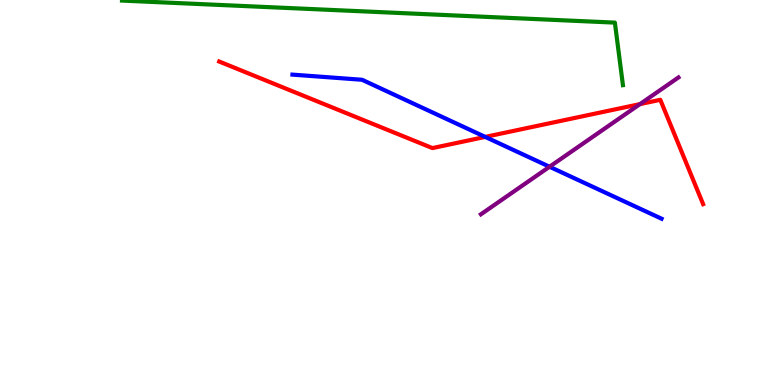[{'lines': ['blue', 'red'], 'intersections': [{'x': 6.26, 'y': 6.44}]}, {'lines': ['green', 'red'], 'intersections': []}, {'lines': ['purple', 'red'], 'intersections': [{'x': 8.26, 'y': 7.3}]}, {'lines': ['blue', 'green'], 'intersections': []}, {'lines': ['blue', 'purple'], 'intersections': [{'x': 7.09, 'y': 5.67}]}, {'lines': ['green', 'purple'], 'intersections': []}]